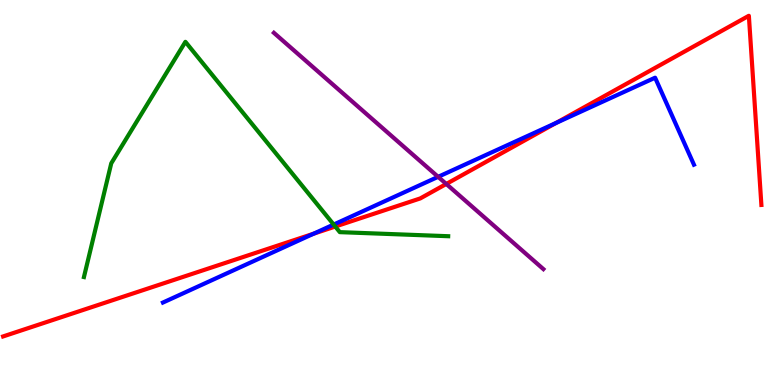[{'lines': ['blue', 'red'], 'intersections': [{'x': 4.05, 'y': 3.93}, {'x': 7.17, 'y': 6.81}]}, {'lines': ['green', 'red'], 'intersections': [{'x': 4.33, 'y': 4.12}]}, {'lines': ['purple', 'red'], 'intersections': [{'x': 5.76, 'y': 5.22}]}, {'lines': ['blue', 'green'], 'intersections': [{'x': 4.31, 'y': 4.17}]}, {'lines': ['blue', 'purple'], 'intersections': [{'x': 5.65, 'y': 5.41}]}, {'lines': ['green', 'purple'], 'intersections': []}]